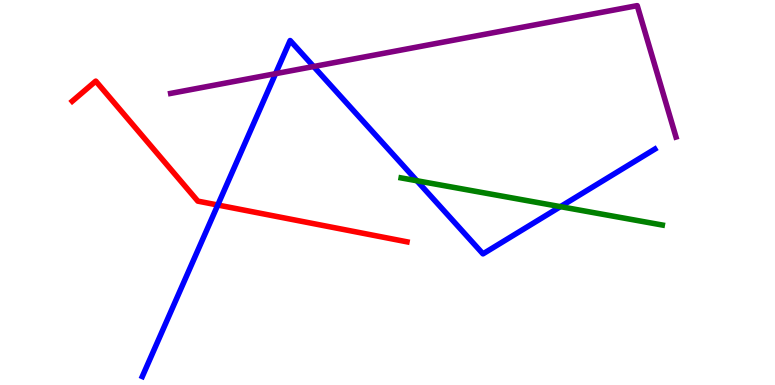[{'lines': ['blue', 'red'], 'intersections': [{'x': 2.81, 'y': 4.68}]}, {'lines': ['green', 'red'], 'intersections': []}, {'lines': ['purple', 'red'], 'intersections': []}, {'lines': ['blue', 'green'], 'intersections': [{'x': 5.38, 'y': 5.31}, {'x': 7.23, 'y': 4.63}]}, {'lines': ['blue', 'purple'], 'intersections': [{'x': 3.56, 'y': 8.09}, {'x': 4.05, 'y': 8.27}]}, {'lines': ['green', 'purple'], 'intersections': []}]